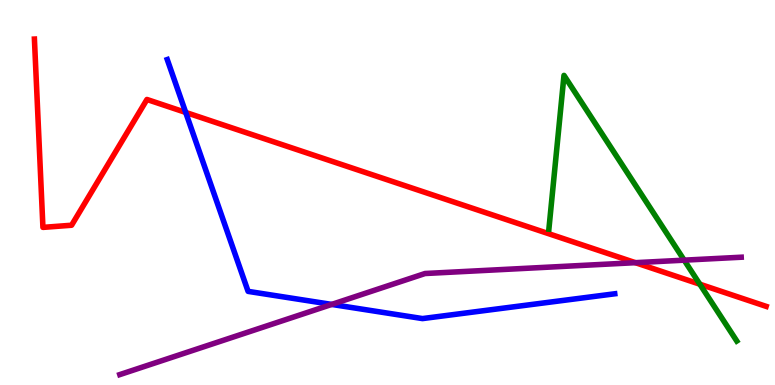[{'lines': ['blue', 'red'], 'intersections': [{'x': 2.4, 'y': 7.08}]}, {'lines': ['green', 'red'], 'intersections': [{'x': 9.03, 'y': 2.62}]}, {'lines': ['purple', 'red'], 'intersections': [{'x': 8.2, 'y': 3.18}]}, {'lines': ['blue', 'green'], 'intersections': []}, {'lines': ['blue', 'purple'], 'intersections': [{'x': 4.28, 'y': 2.09}]}, {'lines': ['green', 'purple'], 'intersections': [{'x': 8.83, 'y': 3.24}]}]